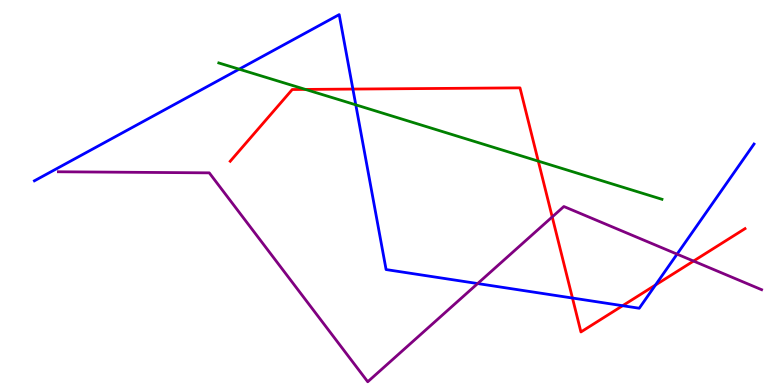[{'lines': ['blue', 'red'], 'intersections': [{'x': 4.55, 'y': 7.69}, {'x': 7.39, 'y': 2.26}, {'x': 8.03, 'y': 2.06}, {'x': 8.46, 'y': 2.6}]}, {'lines': ['green', 'red'], 'intersections': [{'x': 3.94, 'y': 7.68}, {'x': 6.95, 'y': 5.81}]}, {'lines': ['purple', 'red'], 'intersections': [{'x': 7.13, 'y': 4.37}, {'x': 8.95, 'y': 3.22}]}, {'lines': ['blue', 'green'], 'intersections': [{'x': 3.09, 'y': 8.2}, {'x': 4.59, 'y': 7.28}]}, {'lines': ['blue', 'purple'], 'intersections': [{'x': 6.16, 'y': 2.64}, {'x': 8.74, 'y': 3.4}]}, {'lines': ['green', 'purple'], 'intersections': []}]